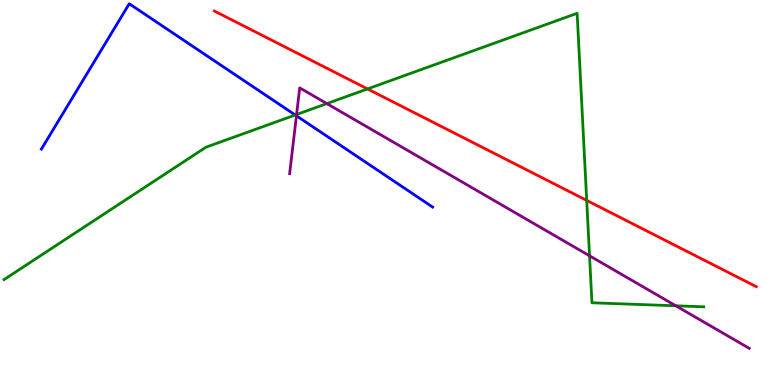[{'lines': ['blue', 'red'], 'intersections': []}, {'lines': ['green', 'red'], 'intersections': [{'x': 4.74, 'y': 7.69}, {'x': 7.57, 'y': 4.79}]}, {'lines': ['purple', 'red'], 'intersections': []}, {'lines': ['blue', 'green'], 'intersections': [{'x': 3.81, 'y': 7.01}]}, {'lines': ['blue', 'purple'], 'intersections': [{'x': 3.82, 'y': 6.99}]}, {'lines': ['green', 'purple'], 'intersections': [{'x': 3.83, 'y': 7.03}, {'x': 4.22, 'y': 7.31}, {'x': 7.61, 'y': 3.36}, {'x': 8.72, 'y': 2.06}]}]